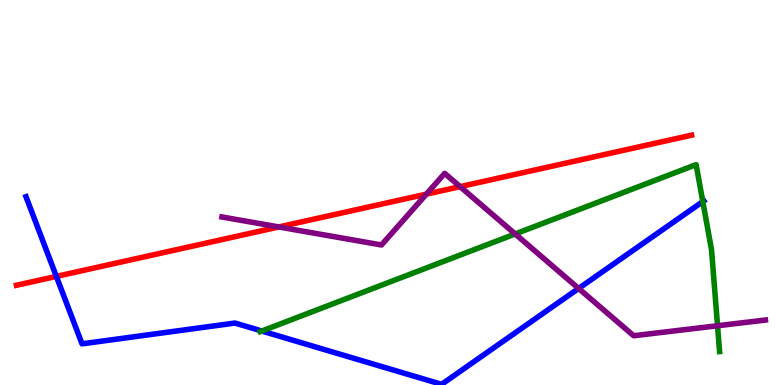[{'lines': ['blue', 'red'], 'intersections': [{'x': 0.727, 'y': 2.82}]}, {'lines': ['green', 'red'], 'intersections': []}, {'lines': ['purple', 'red'], 'intersections': [{'x': 3.6, 'y': 4.11}, {'x': 5.5, 'y': 4.96}, {'x': 5.94, 'y': 5.15}]}, {'lines': ['blue', 'green'], 'intersections': [{'x': 3.38, 'y': 1.4}, {'x': 9.07, 'y': 4.76}]}, {'lines': ['blue', 'purple'], 'intersections': [{'x': 7.47, 'y': 2.51}]}, {'lines': ['green', 'purple'], 'intersections': [{'x': 6.65, 'y': 3.92}, {'x': 9.26, 'y': 1.54}]}]